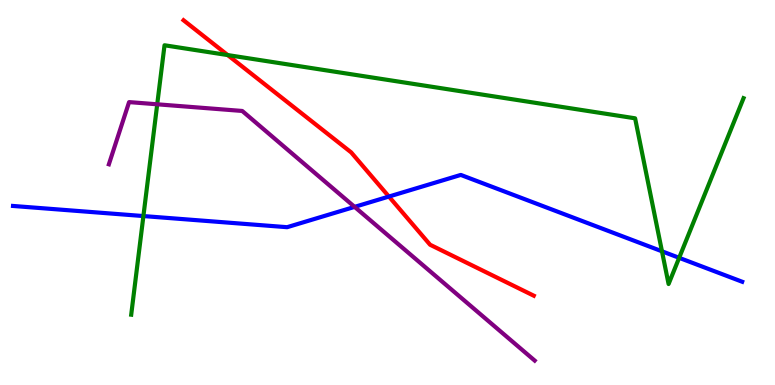[{'lines': ['blue', 'red'], 'intersections': [{'x': 5.02, 'y': 4.89}]}, {'lines': ['green', 'red'], 'intersections': [{'x': 2.94, 'y': 8.57}]}, {'lines': ['purple', 'red'], 'intersections': []}, {'lines': ['blue', 'green'], 'intersections': [{'x': 1.85, 'y': 4.39}, {'x': 8.54, 'y': 3.47}, {'x': 8.76, 'y': 3.3}]}, {'lines': ['blue', 'purple'], 'intersections': [{'x': 4.58, 'y': 4.63}]}, {'lines': ['green', 'purple'], 'intersections': [{'x': 2.03, 'y': 7.29}]}]